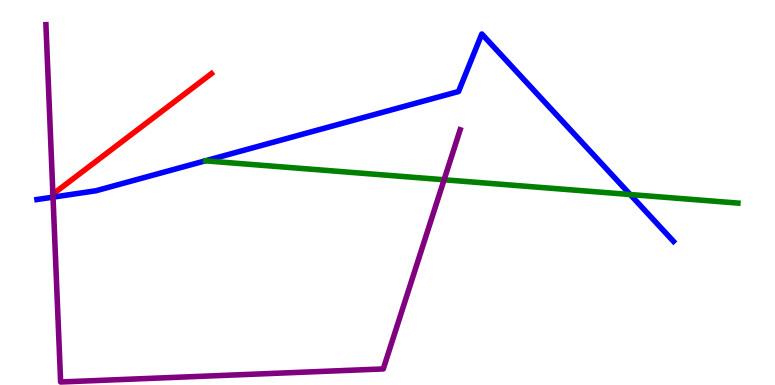[{'lines': ['blue', 'red'], 'intersections': []}, {'lines': ['green', 'red'], 'intersections': []}, {'lines': ['purple', 'red'], 'intersections': []}, {'lines': ['blue', 'green'], 'intersections': [{'x': 8.13, 'y': 4.95}]}, {'lines': ['blue', 'purple'], 'intersections': [{'x': 0.684, 'y': 4.88}]}, {'lines': ['green', 'purple'], 'intersections': [{'x': 5.73, 'y': 5.33}]}]